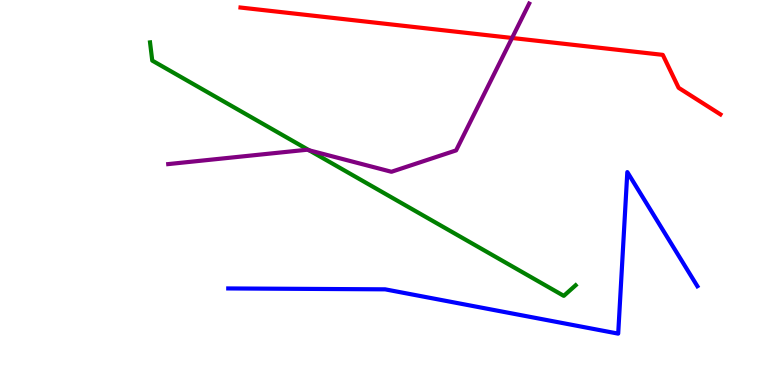[{'lines': ['blue', 'red'], 'intersections': []}, {'lines': ['green', 'red'], 'intersections': []}, {'lines': ['purple', 'red'], 'intersections': [{'x': 6.61, 'y': 9.01}]}, {'lines': ['blue', 'green'], 'intersections': []}, {'lines': ['blue', 'purple'], 'intersections': []}, {'lines': ['green', 'purple'], 'intersections': [{'x': 3.99, 'y': 6.1}]}]